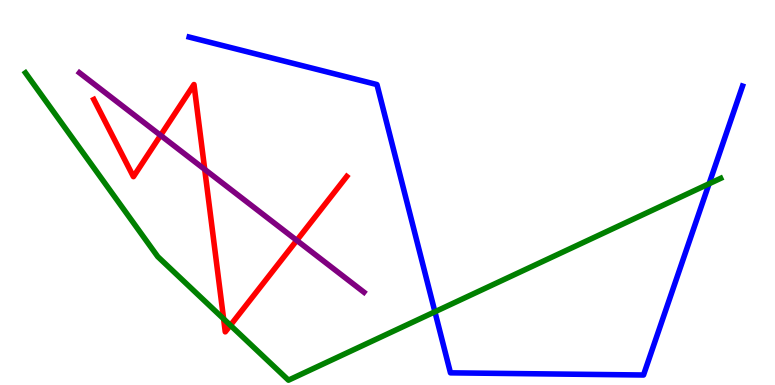[{'lines': ['blue', 'red'], 'intersections': []}, {'lines': ['green', 'red'], 'intersections': [{'x': 2.89, 'y': 1.72}, {'x': 2.97, 'y': 1.55}]}, {'lines': ['purple', 'red'], 'intersections': [{'x': 2.07, 'y': 6.48}, {'x': 2.64, 'y': 5.6}, {'x': 3.83, 'y': 3.76}]}, {'lines': ['blue', 'green'], 'intersections': [{'x': 5.61, 'y': 1.9}, {'x': 9.15, 'y': 5.23}]}, {'lines': ['blue', 'purple'], 'intersections': []}, {'lines': ['green', 'purple'], 'intersections': []}]